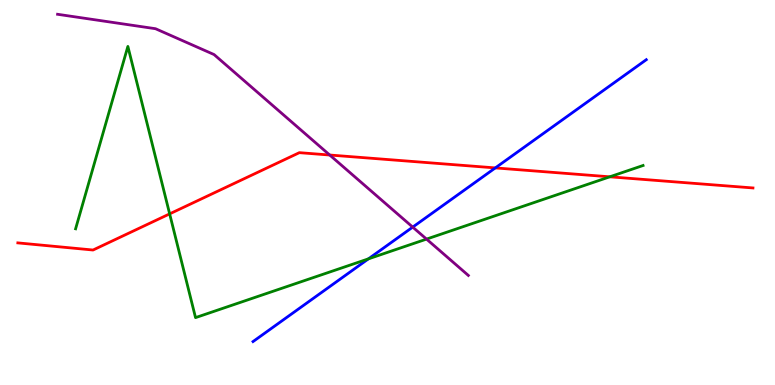[{'lines': ['blue', 'red'], 'intersections': [{'x': 6.39, 'y': 5.64}]}, {'lines': ['green', 'red'], 'intersections': [{'x': 2.19, 'y': 4.44}, {'x': 7.87, 'y': 5.41}]}, {'lines': ['purple', 'red'], 'intersections': [{'x': 4.25, 'y': 5.97}]}, {'lines': ['blue', 'green'], 'intersections': [{'x': 4.75, 'y': 3.28}]}, {'lines': ['blue', 'purple'], 'intersections': [{'x': 5.33, 'y': 4.1}]}, {'lines': ['green', 'purple'], 'intersections': [{'x': 5.5, 'y': 3.79}]}]